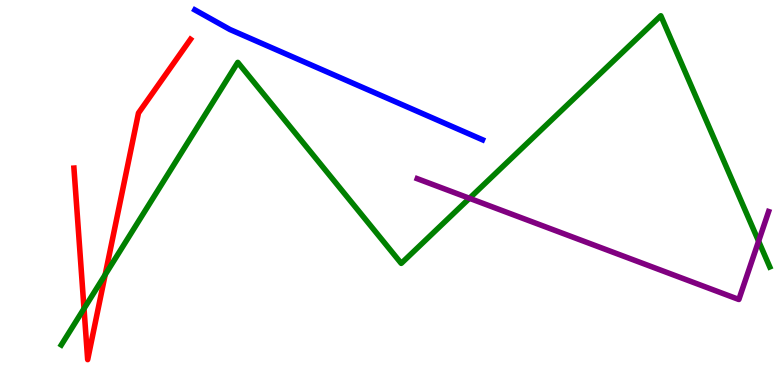[{'lines': ['blue', 'red'], 'intersections': []}, {'lines': ['green', 'red'], 'intersections': [{'x': 1.08, 'y': 1.98}, {'x': 1.36, 'y': 2.86}]}, {'lines': ['purple', 'red'], 'intersections': []}, {'lines': ['blue', 'green'], 'intersections': []}, {'lines': ['blue', 'purple'], 'intersections': []}, {'lines': ['green', 'purple'], 'intersections': [{'x': 6.06, 'y': 4.85}, {'x': 9.79, 'y': 3.74}]}]